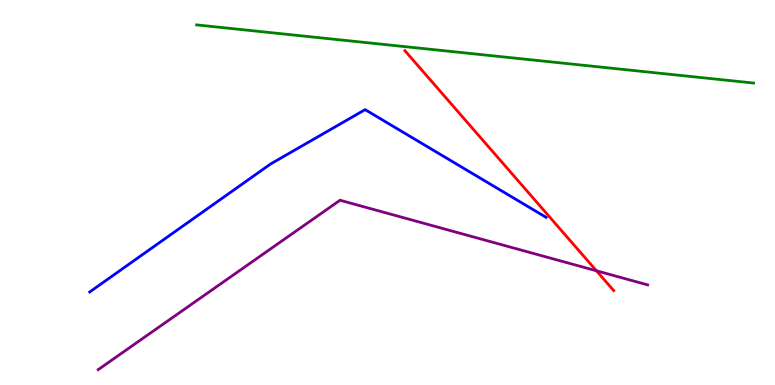[{'lines': ['blue', 'red'], 'intersections': []}, {'lines': ['green', 'red'], 'intersections': []}, {'lines': ['purple', 'red'], 'intersections': [{'x': 7.7, 'y': 2.97}]}, {'lines': ['blue', 'green'], 'intersections': []}, {'lines': ['blue', 'purple'], 'intersections': []}, {'lines': ['green', 'purple'], 'intersections': []}]